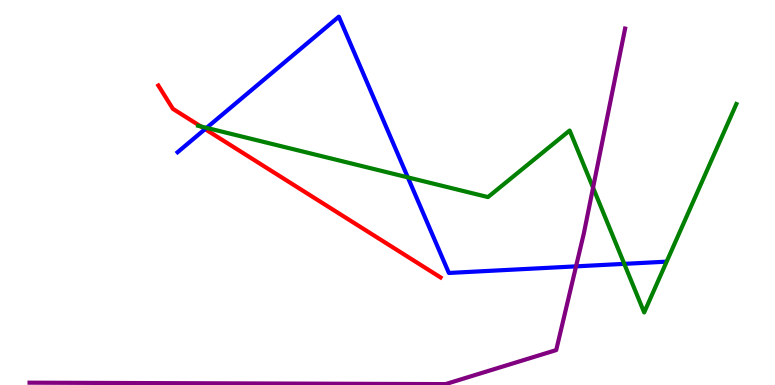[{'lines': ['blue', 'red'], 'intersections': [{'x': 2.65, 'y': 6.65}]}, {'lines': ['green', 'red'], 'intersections': [{'x': 2.59, 'y': 6.72}]}, {'lines': ['purple', 'red'], 'intersections': []}, {'lines': ['blue', 'green'], 'intersections': [{'x': 2.67, 'y': 6.68}, {'x': 5.26, 'y': 5.39}, {'x': 8.06, 'y': 3.15}]}, {'lines': ['blue', 'purple'], 'intersections': [{'x': 7.43, 'y': 3.08}]}, {'lines': ['green', 'purple'], 'intersections': [{'x': 7.65, 'y': 5.13}]}]